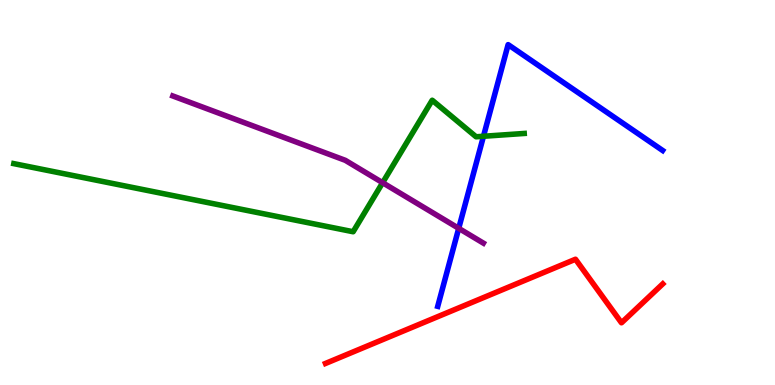[{'lines': ['blue', 'red'], 'intersections': []}, {'lines': ['green', 'red'], 'intersections': []}, {'lines': ['purple', 'red'], 'intersections': []}, {'lines': ['blue', 'green'], 'intersections': [{'x': 6.24, 'y': 6.46}]}, {'lines': ['blue', 'purple'], 'intersections': [{'x': 5.92, 'y': 4.07}]}, {'lines': ['green', 'purple'], 'intersections': [{'x': 4.94, 'y': 5.25}]}]